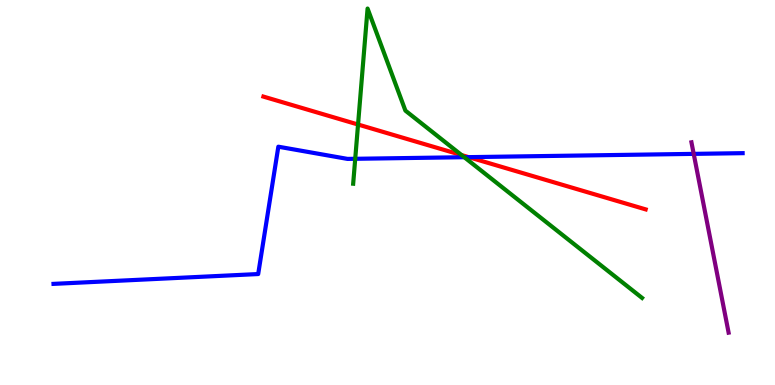[{'lines': ['blue', 'red'], 'intersections': [{'x': 6.05, 'y': 5.92}]}, {'lines': ['green', 'red'], 'intersections': [{'x': 4.62, 'y': 6.77}, {'x': 5.96, 'y': 5.97}]}, {'lines': ['purple', 'red'], 'intersections': []}, {'lines': ['blue', 'green'], 'intersections': [{'x': 4.58, 'y': 5.88}, {'x': 5.99, 'y': 5.92}]}, {'lines': ['blue', 'purple'], 'intersections': [{'x': 8.95, 'y': 6.0}]}, {'lines': ['green', 'purple'], 'intersections': []}]